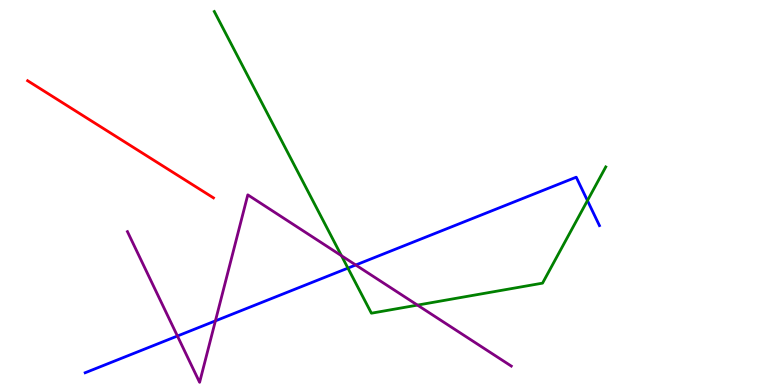[{'lines': ['blue', 'red'], 'intersections': []}, {'lines': ['green', 'red'], 'intersections': []}, {'lines': ['purple', 'red'], 'intersections': []}, {'lines': ['blue', 'green'], 'intersections': [{'x': 4.49, 'y': 3.04}, {'x': 7.58, 'y': 4.79}]}, {'lines': ['blue', 'purple'], 'intersections': [{'x': 2.29, 'y': 1.27}, {'x': 2.78, 'y': 1.67}, {'x': 4.59, 'y': 3.12}]}, {'lines': ['green', 'purple'], 'intersections': [{'x': 4.41, 'y': 3.36}, {'x': 5.39, 'y': 2.08}]}]